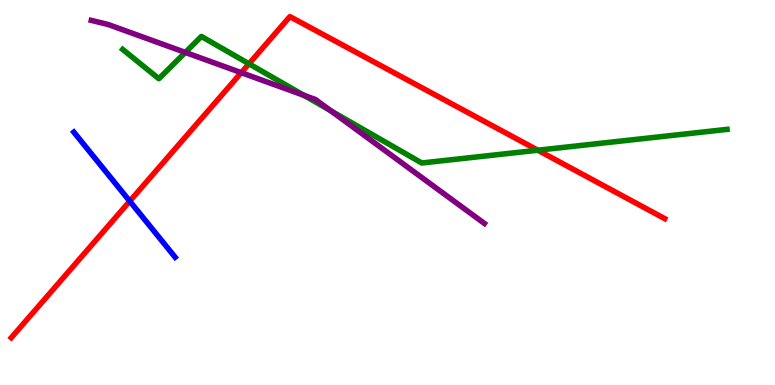[{'lines': ['blue', 'red'], 'intersections': [{'x': 1.67, 'y': 4.77}]}, {'lines': ['green', 'red'], 'intersections': [{'x': 3.21, 'y': 8.34}, {'x': 6.94, 'y': 6.1}]}, {'lines': ['purple', 'red'], 'intersections': [{'x': 3.11, 'y': 8.11}]}, {'lines': ['blue', 'green'], 'intersections': []}, {'lines': ['blue', 'purple'], 'intersections': []}, {'lines': ['green', 'purple'], 'intersections': [{'x': 2.39, 'y': 8.64}, {'x': 3.92, 'y': 7.52}, {'x': 4.27, 'y': 7.12}]}]